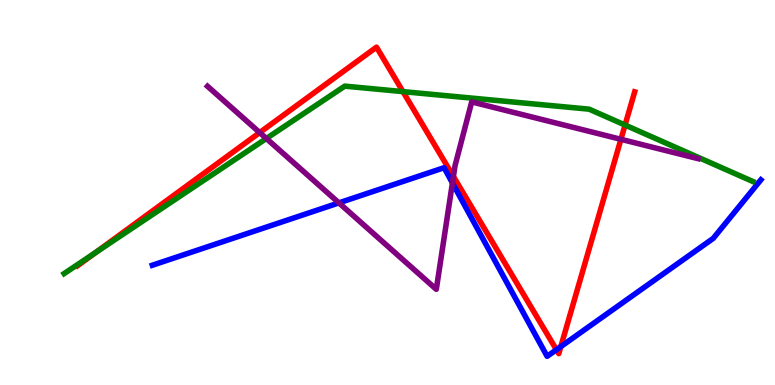[{'lines': ['blue', 'red'], 'intersections': [{'x': 7.18, 'y': 0.916}, {'x': 7.24, 'y': 0.998}]}, {'lines': ['green', 'red'], 'intersections': [{'x': 1.23, 'y': 3.44}, {'x': 5.2, 'y': 7.62}, {'x': 8.07, 'y': 6.75}]}, {'lines': ['purple', 'red'], 'intersections': [{'x': 3.35, 'y': 6.56}, {'x': 5.85, 'y': 5.42}, {'x': 8.01, 'y': 6.38}]}, {'lines': ['blue', 'green'], 'intersections': []}, {'lines': ['blue', 'purple'], 'intersections': [{'x': 4.37, 'y': 4.73}, {'x': 5.84, 'y': 5.25}]}, {'lines': ['green', 'purple'], 'intersections': [{'x': 3.44, 'y': 6.4}]}]